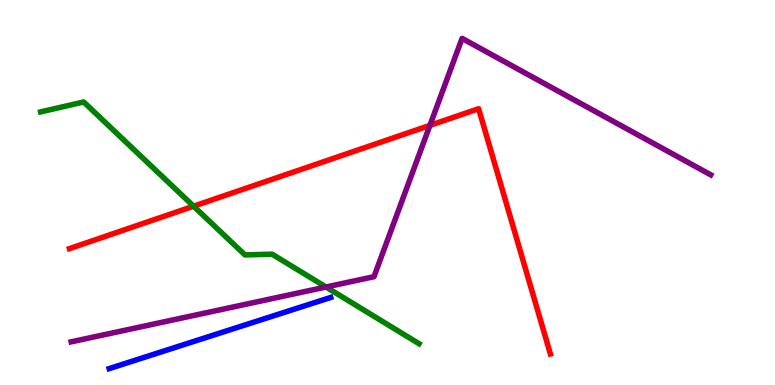[{'lines': ['blue', 'red'], 'intersections': []}, {'lines': ['green', 'red'], 'intersections': [{'x': 2.5, 'y': 4.64}]}, {'lines': ['purple', 'red'], 'intersections': [{'x': 5.55, 'y': 6.74}]}, {'lines': ['blue', 'green'], 'intersections': []}, {'lines': ['blue', 'purple'], 'intersections': []}, {'lines': ['green', 'purple'], 'intersections': [{'x': 4.21, 'y': 2.55}]}]